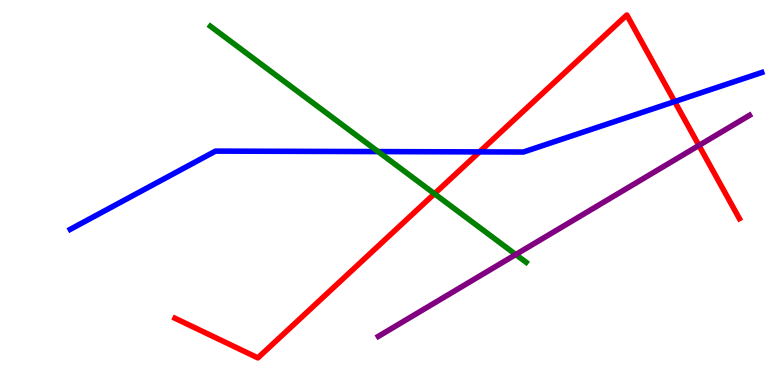[{'lines': ['blue', 'red'], 'intersections': [{'x': 6.19, 'y': 6.05}, {'x': 8.71, 'y': 7.36}]}, {'lines': ['green', 'red'], 'intersections': [{'x': 5.61, 'y': 4.97}]}, {'lines': ['purple', 'red'], 'intersections': [{'x': 9.02, 'y': 6.22}]}, {'lines': ['blue', 'green'], 'intersections': [{'x': 4.88, 'y': 6.06}]}, {'lines': ['blue', 'purple'], 'intersections': []}, {'lines': ['green', 'purple'], 'intersections': [{'x': 6.66, 'y': 3.39}]}]